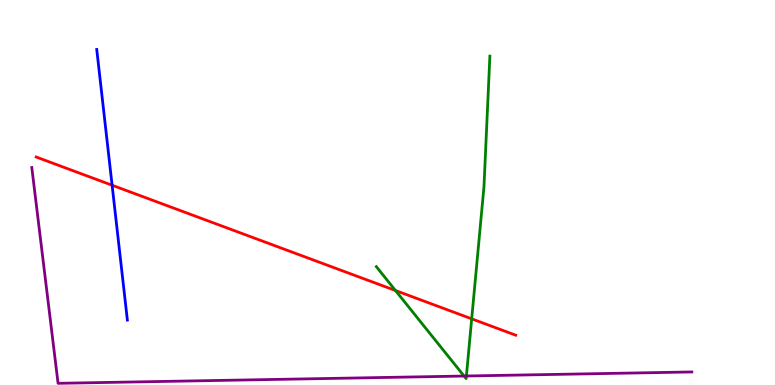[{'lines': ['blue', 'red'], 'intersections': [{'x': 1.45, 'y': 5.19}]}, {'lines': ['green', 'red'], 'intersections': [{'x': 5.1, 'y': 2.45}, {'x': 6.09, 'y': 1.72}]}, {'lines': ['purple', 'red'], 'intersections': []}, {'lines': ['blue', 'green'], 'intersections': []}, {'lines': ['blue', 'purple'], 'intersections': []}, {'lines': ['green', 'purple'], 'intersections': [{'x': 5.99, 'y': 0.233}, {'x': 6.02, 'y': 0.234}]}]